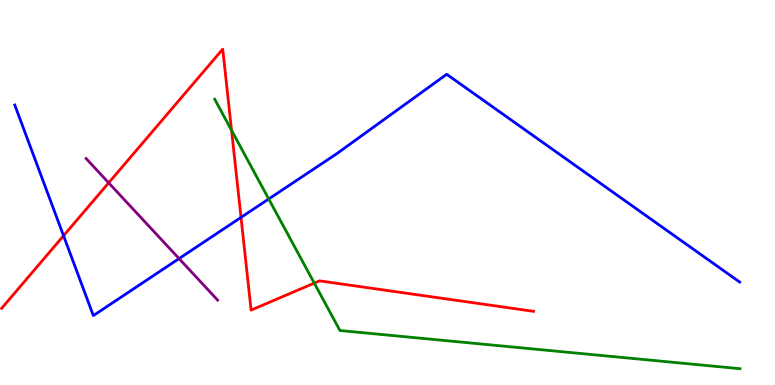[{'lines': ['blue', 'red'], 'intersections': [{'x': 0.82, 'y': 3.88}, {'x': 3.11, 'y': 4.35}]}, {'lines': ['green', 'red'], 'intersections': [{'x': 2.99, 'y': 6.61}, {'x': 4.06, 'y': 2.65}]}, {'lines': ['purple', 'red'], 'intersections': [{'x': 1.4, 'y': 5.25}]}, {'lines': ['blue', 'green'], 'intersections': [{'x': 3.47, 'y': 4.83}]}, {'lines': ['blue', 'purple'], 'intersections': [{'x': 2.31, 'y': 3.28}]}, {'lines': ['green', 'purple'], 'intersections': []}]